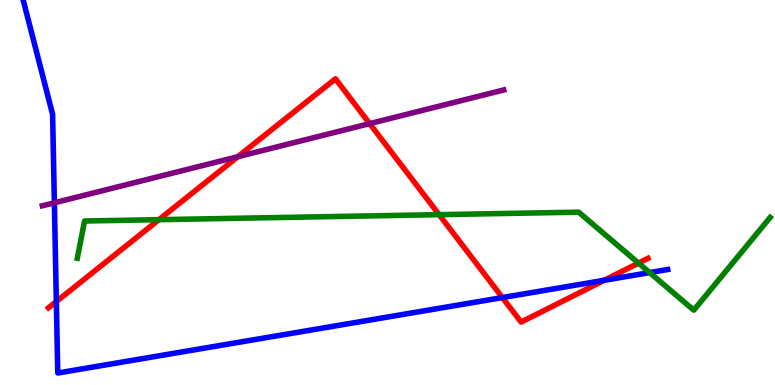[{'lines': ['blue', 'red'], 'intersections': [{'x': 0.727, 'y': 2.17}, {'x': 6.48, 'y': 2.27}, {'x': 7.8, 'y': 2.72}]}, {'lines': ['green', 'red'], 'intersections': [{'x': 2.05, 'y': 4.29}, {'x': 5.67, 'y': 4.42}, {'x': 8.24, 'y': 3.17}]}, {'lines': ['purple', 'red'], 'intersections': [{'x': 3.07, 'y': 5.93}, {'x': 4.77, 'y': 6.79}]}, {'lines': ['blue', 'green'], 'intersections': [{'x': 8.38, 'y': 2.92}]}, {'lines': ['blue', 'purple'], 'intersections': [{'x': 0.702, 'y': 4.73}]}, {'lines': ['green', 'purple'], 'intersections': []}]